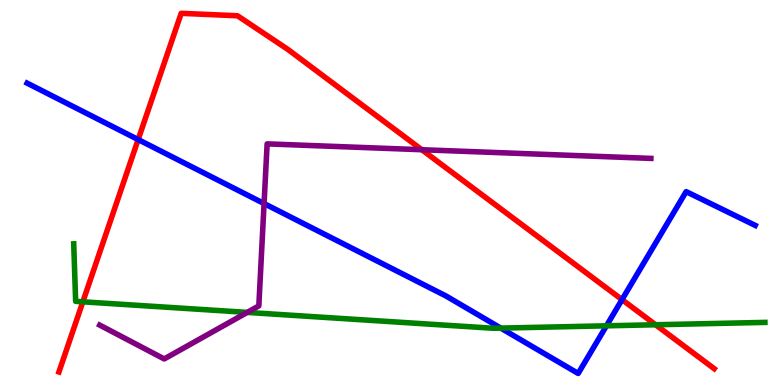[{'lines': ['blue', 'red'], 'intersections': [{'x': 1.78, 'y': 6.37}, {'x': 8.03, 'y': 2.22}]}, {'lines': ['green', 'red'], 'intersections': [{'x': 1.07, 'y': 2.16}, {'x': 8.46, 'y': 1.56}]}, {'lines': ['purple', 'red'], 'intersections': [{'x': 5.44, 'y': 6.11}]}, {'lines': ['blue', 'green'], 'intersections': [{'x': 6.46, 'y': 1.48}, {'x': 7.83, 'y': 1.54}]}, {'lines': ['blue', 'purple'], 'intersections': [{'x': 3.41, 'y': 4.71}]}, {'lines': ['green', 'purple'], 'intersections': [{'x': 3.19, 'y': 1.89}]}]